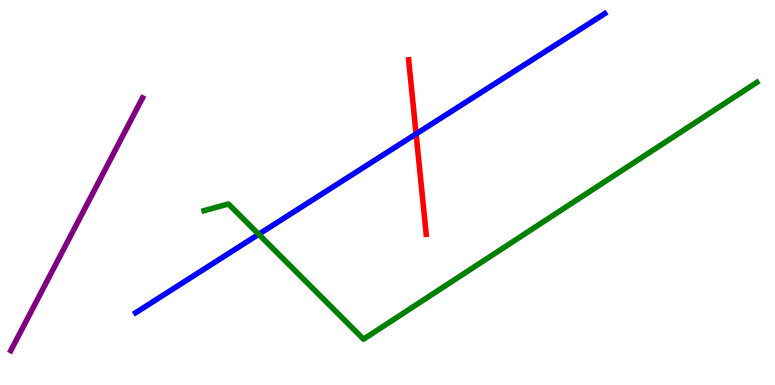[{'lines': ['blue', 'red'], 'intersections': [{'x': 5.37, 'y': 6.52}]}, {'lines': ['green', 'red'], 'intersections': []}, {'lines': ['purple', 'red'], 'intersections': []}, {'lines': ['blue', 'green'], 'intersections': [{'x': 3.34, 'y': 3.91}]}, {'lines': ['blue', 'purple'], 'intersections': []}, {'lines': ['green', 'purple'], 'intersections': []}]